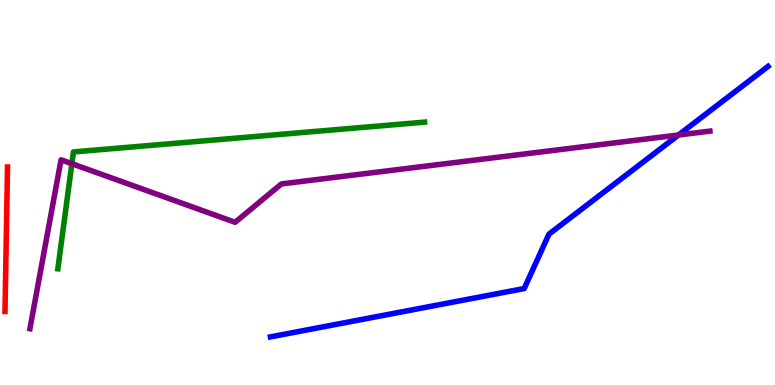[{'lines': ['blue', 'red'], 'intersections': []}, {'lines': ['green', 'red'], 'intersections': []}, {'lines': ['purple', 'red'], 'intersections': []}, {'lines': ['blue', 'green'], 'intersections': []}, {'lines': ['blue', 'purple'], 'intersections': [{'x': 8.75, 'y': 6.49}]}, {'lines': ['green', 'purple'], 'intersections': [{'x': 0.927, 'y': 5.75}]}]